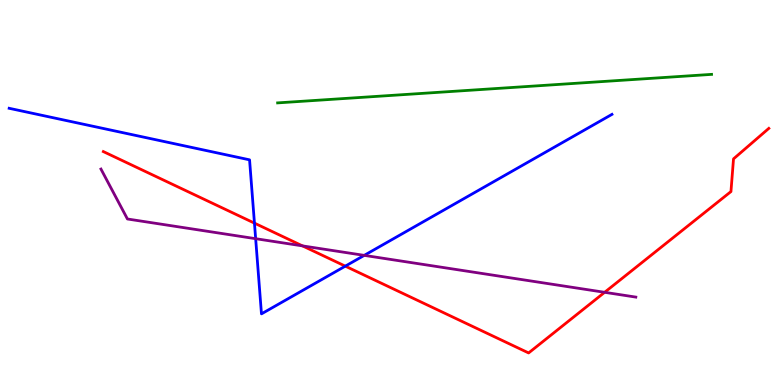[{'lines': ['blue', 'red'], 'intersections': [{'x': 3.28, 'y': 4.2}, {'x': 4.46, 'y': 3.09}]}, {'lines': ['green', 'red'], 'intersections': []}, {'lines': ['purple', 'red'], 'intersections': [{'x': 3.9, 'y': 3.61}, {'x': 7.8, 'y': 2.41}]}, {'lines': ['blue', 'green'], 'intersections': []}, {'lines': ['blue', 'purple'], 'intersections': [{'x': 3.3, 'y': 3.8}, {'x': 4.7, 'y': 3.37}]}, {'lines': ['green', 'purple'], 'intersections': []}]